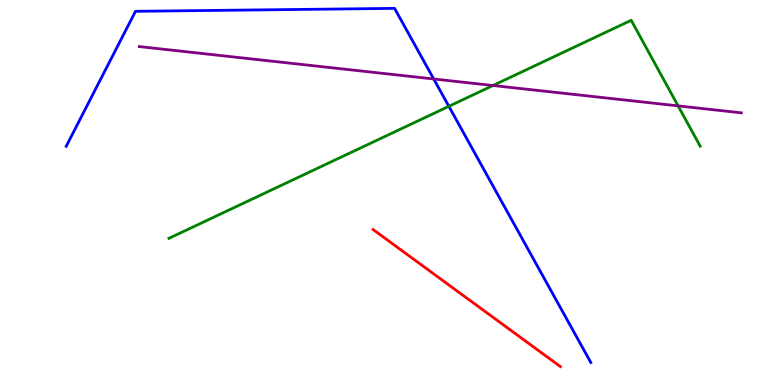[{'lines': ['blue', 'red'], 'intersections': []}, {'lines': ['green', 'red'], 'intersections': []}, {'lines': ['purple', 'red'], 'intersections': []}, {'lines': ['blue', 'green'], 'intersections': [{'x': 5.79, 'y': 7.24}]}, {'lines': ['blue', 'purple'], 'intersections': [{'x': 5.6, 'y': 7.95}]}, {'lines': ['green', 'purple'], 'intersections': [{'x': 6.36, 'y': 7.78}, {'x': 8.75, 'y': 7.25}]}]